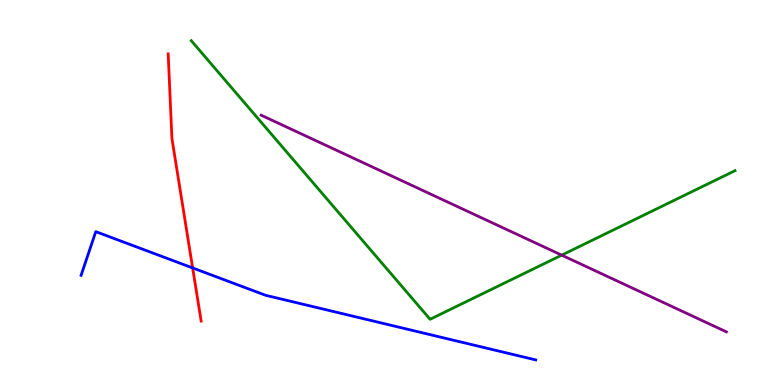[{'lines': ['blue', 'red'], 'intersections': [{'x': 2.49, 'y': 3.04}]}, {'lines': ['green', 'red'], 'intersections': []}, {'lines': ['purple', 'red'], 'intersections': []}, {'lines': ['blue', 'green'], 'intersections': []}, {'lines': ['blue', 'purple'], 'intersections': []}, {'lines': ['green', 'purple'], 'intersections': [{'x': 7.25, 'y': 3.37}]}]